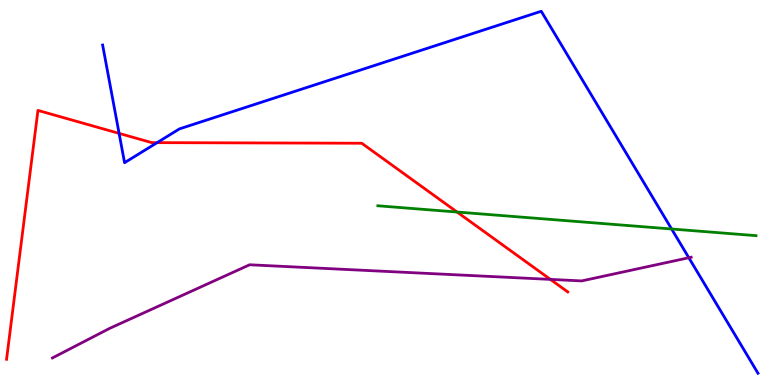[{'lines': ['blue', 'red'], 'intersections': [{'x': 1.54, 'y': 6.54}, {'x': 2.03, 'y': 6.3}]}, {'lines': ['green', 'red'], 'intersections': [{'x': 5.9, 'y': 4.49}]}, {'lines': ['purple', 'red'], 'intersections': [{'x': 7.1, 'y': 2.74}]}, {'lines': ['blue', 'green'], 'intersections': [{'x': 8.67, 'y': 4.05}]}, {'lines': ['blue', 'purple'], 'intersections': [{'x': 8.89, 'y': 3.31}]}, {'lines': ['green', 'purple'], 'intersections': []}]